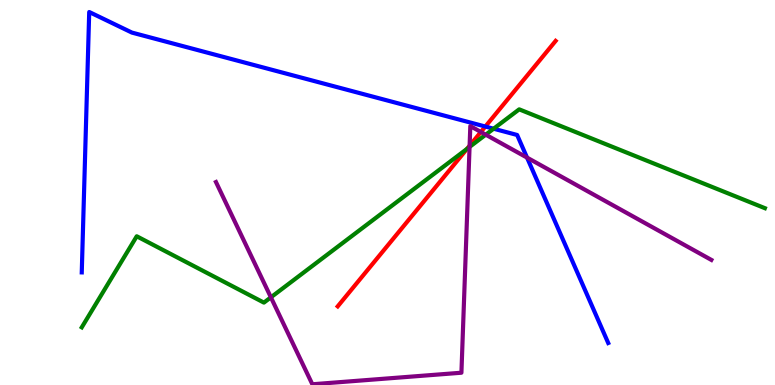[{'lines': ['blue', 'red'], 'intersections': [{'x': 6.26, 'y': 6.71}]}, {'lines': ['green', 'red'], 'intersections': [{'x': 6.03, 'y': 6.13}]}, {'lines': ['purple', 'red'], 'intersections': [{'x': 6.06, 'y': 6.22}, {'x': 6.2, 'y': 6.57}]}, {'lines': ['blue', 'green'], 'intersections': [{'x': 6.37, 'y': 6.66}]}, {'lines': ['blue', 'purple'], 'intersections': [{'x': 6.8, 'y': 5.91}]}, {'lines': ['green', 'purple'], 'intersections': [{'x': 3.5, 'y': 2.28}, {'x': 6.06, 'y': 6.18}, {'x': 6.27, 'y': 6.5}]}]